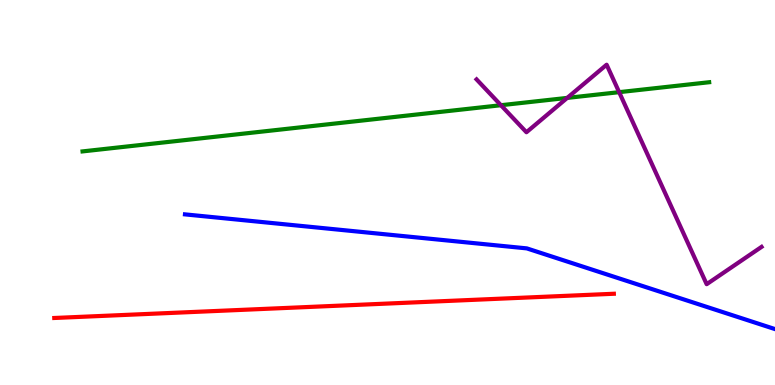[{'lines': ['blue', 'red'], 'intersections': []}, {'lines': ['green', 'red'], 'intersections': []}, {'lines': ['purple', 'red'], 'intersections': []}, {'lines': ['blue', 'green'], 'intersections': []}, {'lines': ['blue', 'purple'], 'intersections': []}, {'lines': ['green', 'purple'], 'intersections': [{'x': 6.46, 'y': 7.27}, {'x': 7.32, 'y': 7.46}, {'x': 7.99, 'y': 7.61}]}]